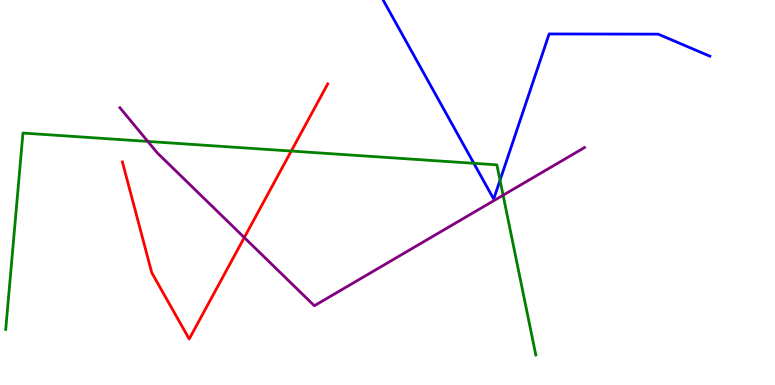[{'lines': ['blue', 'red'], 'intersections': []}, {'lines': ['green', 'red'], 'intersections': [{'x': 3.76, 'y': 6.08}]}, {'lines': ['purple', 'red'], 'intersections': [{'x': 3.15, 'y': 3.83}]}, {'lines': ['blue', 'green'], 'intersections': [{'x': 6.11, 'y': 5.76}, {'x': 6.45, 'y': 5.32}]}, {'lines': ['blue', 'purple'], 'intersections': []}, {'lines': ['green', 'purple'], 'intersections': [{'x': 1.91, 'y': 6.33}, {'x': 6.49, 'y': 4.93}]}]